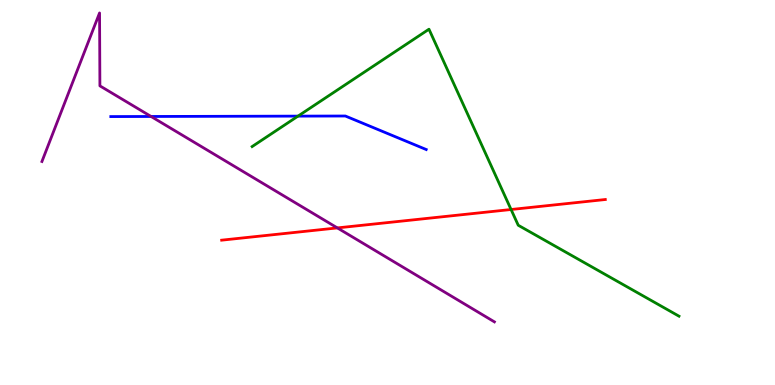[{'lines': ['blue', 'red'], 'intersections': []}, {'lines': ['green', 'red'], 'intersections': [{'x': 6.59, 'y': 4.56}]}, {'lines': ['purple', 'red'], 'intersections': [{'x': 4.35, 'y': 4.08}]}, {'lines': ['blue', 'green'], 'intersections': [{'x': 3.85, 'y': 6.98}]}, {'lines': ['blue', 'purple'], 'intersections': [{'x': 1.95, 'y': 6.97}]}, {'lines': ['green', 'purple'], 'intersections': []}]